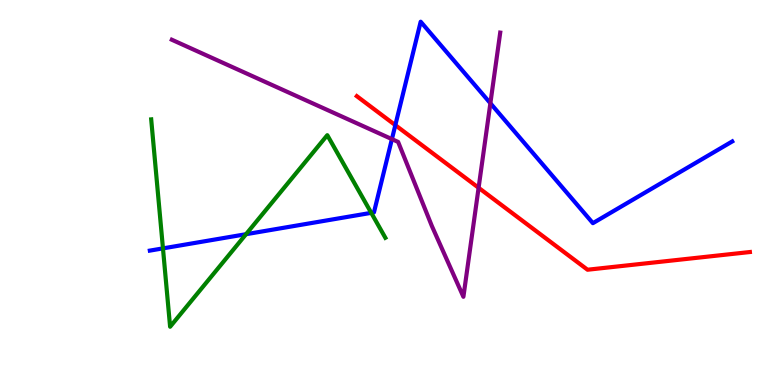[{'lines': ['blue', 'red'], 'intersections': [{'x': 5.1, 'y': 6.75}]}, {'lines': ['green', 'red'], 'intersections': []}, {'lines': ['purple', 'red'], 'intersections': [{'x': 6.18, 'y': 5.12}]}, {'lines': ['blue', 'green'], 'intersections': [{'x': 2.1, 'y': 3.55}, {'x': 3.17, 'y': 3.92}, {'x': 4.79, 'y': 4.47}]}, {'lines': ['blue', 'purple'], 'intersections': [{'x': 5.06, 'y': 6.39}, {'x': 6.33, 'y': 7.32}]}, {'lines': ['green', 'purple'], 'intersections': []}]